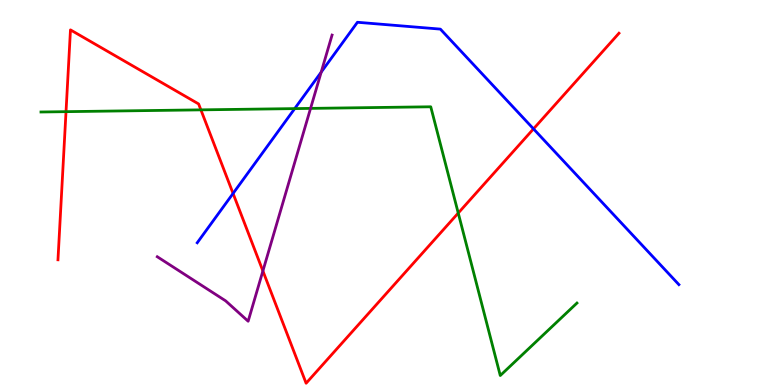[{'lines': ['blue', 'red'], 'intersections': [{'x': 3.01, 'y': 4.98}, {'x': 6.88, 'y': 6.65}]}, {'lines': ['green', 'red'], 'intersections': [{'x': 0.852, 'y': 7.1}, {'x': 2.59, 'y': 7.15}, {'x': 5.91, 'y': 4.47}]}, {'lines': ['purple', 'red'], 'intersections': [{'x': 3.39, 'y': 2.96}]}, {'lines': ['blue', 'green'], 'intersections': [{'x': 3.8, 'y': 7.18}]}, {'lines': ['blue', 'purple'], 'intersections': [{'x': 4.14, 'y': 8.13}]}, {'lines': ['green', 'purple'], 'intersections': [{'x': 4.01, 'y': 7.18}]}]